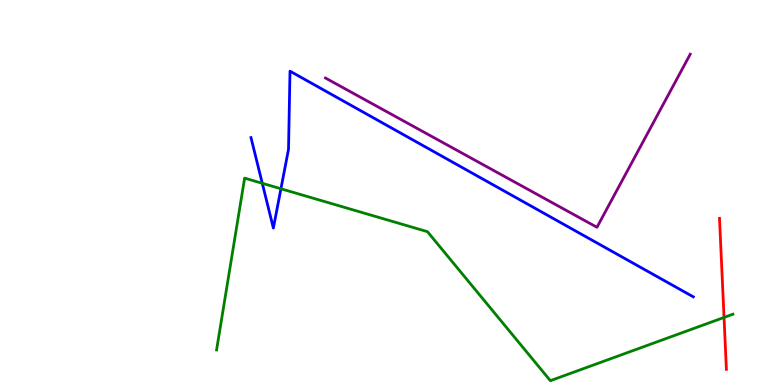[{'lines': ['blue', 'red'], 'intersections': []}, {'lines': ['green', 'red'], 'intersections': [{'x': 9.34, 'y': 1.75}]}, {'lines': ['purple', 'red'], 'intersections': []}, {'lines': ['blue', 'green'], 'intersections': [{'x': 3.38, 'y': 5.24}, {'x': 3.62, 'y': 5.1}]}, {'lines': ['blue', 'purple'], 'intersections': []}, {'lines': ['green', 'purple'], 'intersections': []}]